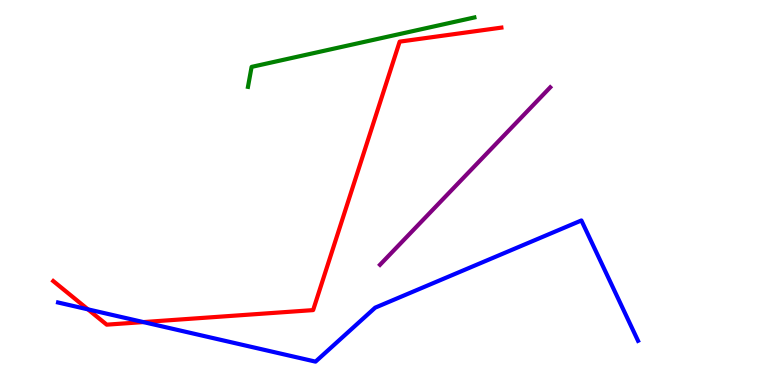[{'lines': ['blue', 'red'], 'intersections': [{'x': 1.13, 'y': 1.96}, {'x': 1.85, 'y': 1.63}]}, {'lines': ['green', 'red'], 'intersections': []}, {'lines': ['purple', 'red'], 'intersections': []}, {'lines': ['blue', 'green'], 'intersections': []}, {'lines': ['blue', 'purple'], 'intersections': []}, {'lines': ['green', 'purple'], 'intersections': []}]